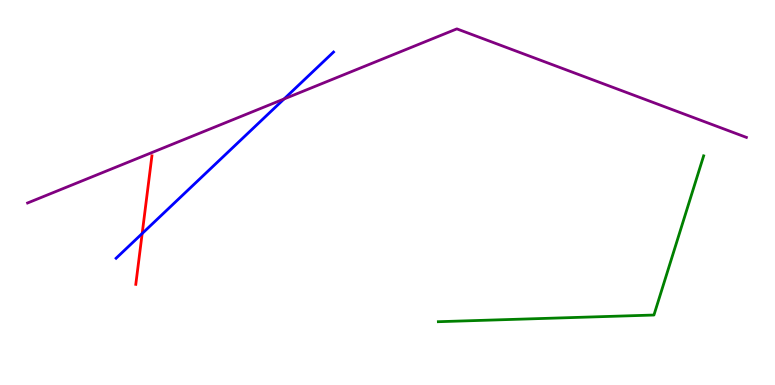[{'lines': ['blue', 'red'], 'intersections': [{'x': 1.83, 'y': 3.93}]}, {'lines': ['green', 'red'], 'intersections': []}, {'lines': ['purple', 'red'], 'intersections': []}, {'lines': ['blue', 'green'], 'intersections': []}, {'lines': ['blue', 'purple'], 'intersections': [{'x': 3.67, 'y': 7.43}]}, {'lines': ['green', 'purple'], 'intersections': []}]